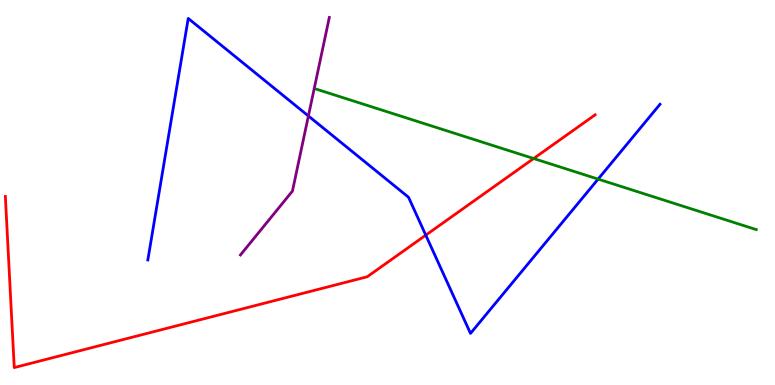[{'lines': ['blue', 'red'], 'intersections': [{'x': 5.49, 'y': 3.89}]}, {'lines': ['green', 'red'], 'intersections': [{'x': 6.89, 'y': 5.88}]}, {'lines': ['purple', 'red'], 'intersections': []}, {'lines': ['blue', 'green'], 'intersections': [{'x': 7.72, 'y': 5.35}]}, {'lines': ['blue', 'purple'], 'intersections': [{'x': 3.98, 'y': 6.99}]}, {'lines': ['green', 'purple'], 'intersections': []}]